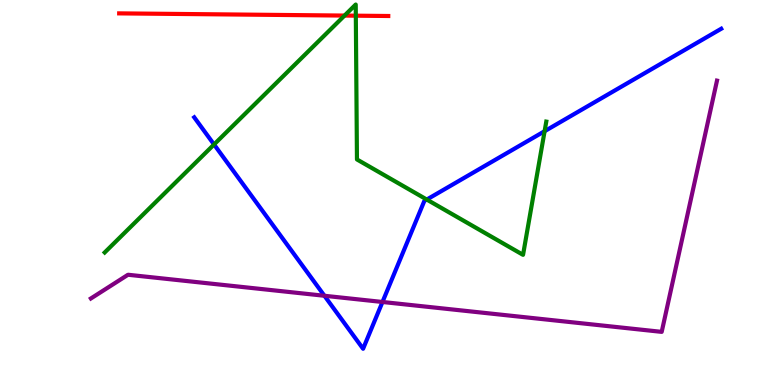[{'lines': ['blue', 'red'], 'intersections': []}, {'lines': ['green', 'red'], 'intersections': [{'x': 4.45, 'y': 9.6}, {'x': 4.59, 'y': 9.59}]}, {'lines': ['purple', 'red'], 'intersections': []}, {'lines': ['blue', 'green'], 'intersections': [{'x': 2.76, 'y': 6.25}, {'x': 5.51, 'y': 4.82}, {'x': 7.03, 'y': 6.59}]}, {'lines': ['blue', 'purple'], 'intersections': [{'x': 4.19, 'y': 2.32}, {'x': 4.94, 'y': 2.16}]}, {'lines': ['green', 'purple'], 'intersections': []}]